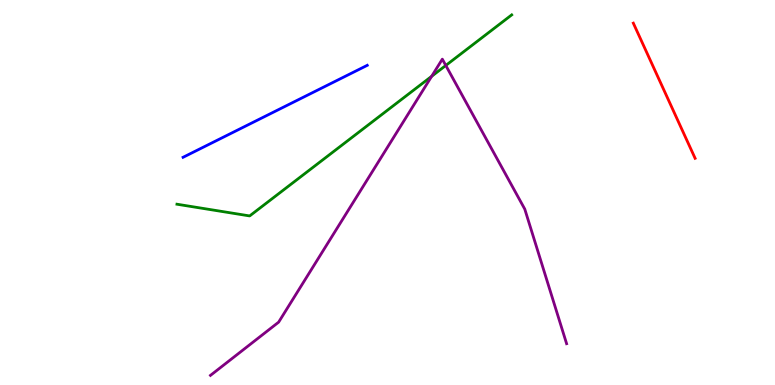[{'lines': ['blue', 'red'], 'intersections': []}, {'lines': ['green', 'red'], 'intersections': []}, {'lines': ['purple', 'red'], 'intersections': []}, {'lines': ['blue', 'green'], 'intersections': []}, {'lines': ['blue', 'purple'], 'intersections': []}, {'lines': ['green', 'purple'], 'intersections': [{'x': 5.57, 'y': 8.02}, {'x': 5.75, 'y': 8.3}]}]